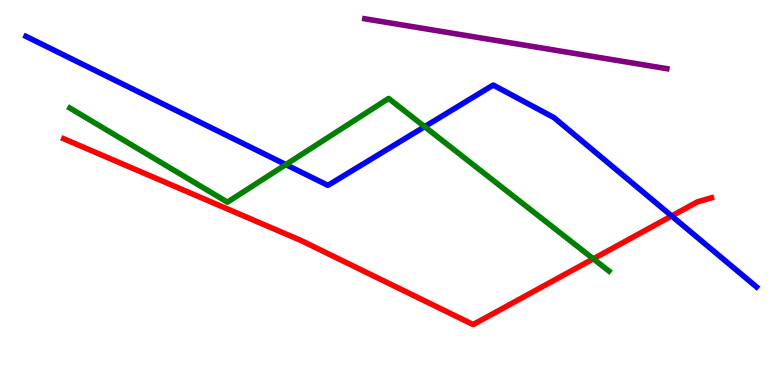[{'lines': ['blue', 'red'], 'intersections': [{'x': 8.67, 'y': 4.39}]}, {'lines': ['green', 'red'], 'intersections': [{'x': 7.66, 'y': 3.28}]}, {'lines': ['purple', 'red'], 'intersections': []}, {'lines': ['blue', 'green'], 'intersections': [{'x': 3.69, 'y': 5.72}, {'x': 5.48, 'y': 6.71}]}, {'lines': ['blue', 'purple'], 'intersections': []}, {'lines': ['green', 'purple'], 'intersections': []}]